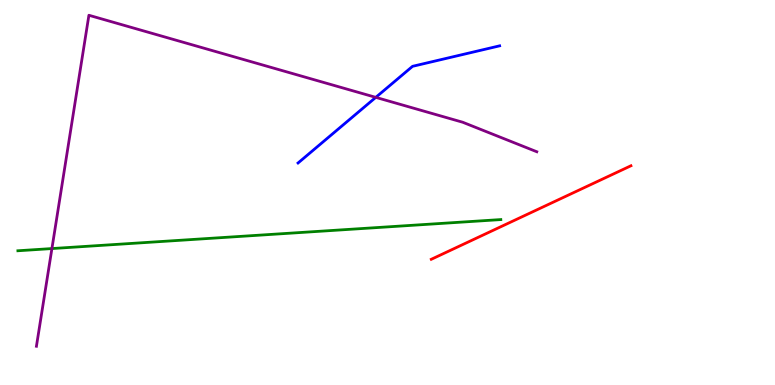[{'lines': ['blue', 'red'], 'intersections': []}, {'lines': ['green', 'red'], 'intersections': []}, {'lines': ['purple', 'red'], 'intersections': []}, {'lines': ['blue', 'green'], 'intersections': []}, {'lines': ['blue', 'purple'], 'intersections': [{'x': 4.85, 'y': 7.47}]}, {'lines': ['green', 'purple'], 'intersections': [{'x': 0.67, 'y': 3.54}]}]